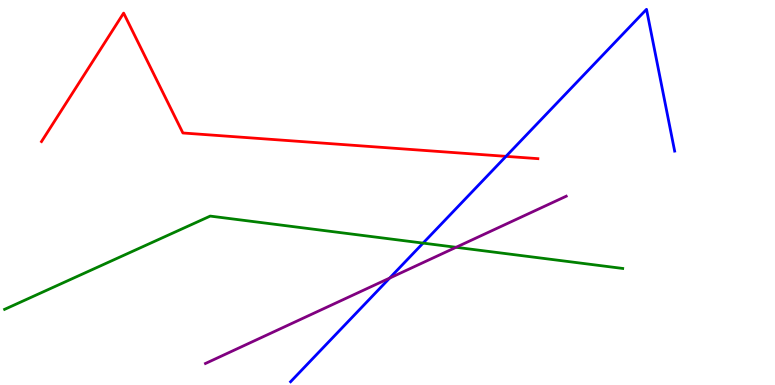[{'lines': ['blue', 'red'], 'intersections': [{'x': 6.53, 'y': 5.94}]}, {'lines': ['green', 'red'], 'intersections': []}, {'lines': ['purple', 'red'], 'intersections': []}, {'lines': ['blue', 'green'], 'intersections': [{'x': 5.46, 'y': 3.69}]}, {'lines': ['blue', 'purple'], 'intersections': [{'x': 5.03, 'y': 2.78}]}, {'lines': ['green', 'purple'], 'intersections': [{'x': 5.88, 'y': 3.58}]}]